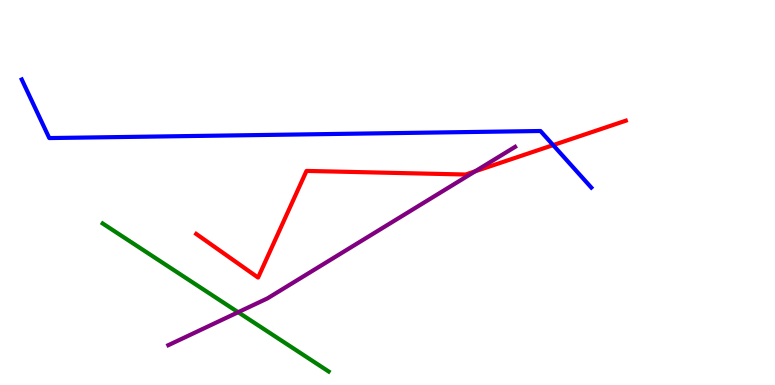[{'lines': ['blue', 'red'], 'intersections': [{'x': 7.14, 'y': 6.23}]}, {'lines': ['green', 'red'], 'intersections': []}, {'lines': ['purple', 'red'], 'intersections': [{'x': 6.13, 'y': 5.55}]}, {'lines': ['blue', 'green'], 'intersections': []}, {'lines': ['blue', 'purple'], 'intersections': []}, {'lines': ['green', 'purple'], 'intersections': [{'x': 3.07, 'y': 1.89}]}]